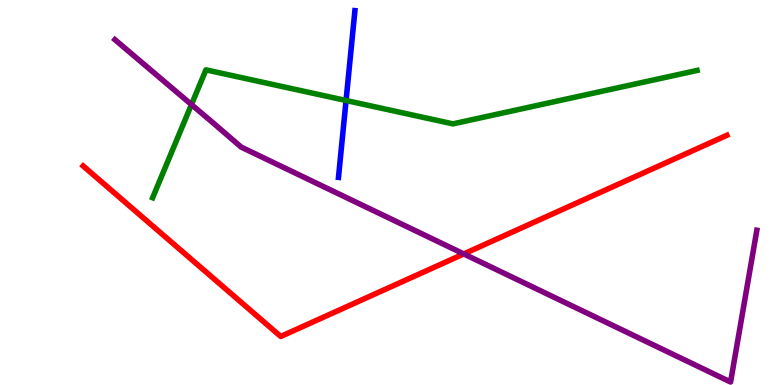[{'lines': ['blue', 'red'], 'intersections': []}, {'lines': ['green', 'red'], 'intersections': []}, {'lines': ['purple', 'red'], 'intersections': [{'x': 5.98, 'y': 3.4}]}, {'lines': ['blue', 'green'], 'intersections': [{'x': 4.47, 'y': 7.39}]}, {'lines': ['blue', 'purple'], 'intersections': []}, {'lines': ['green', 'purple'], 'intersections': [{'x': 2.47, 'y': 7.28}]}]